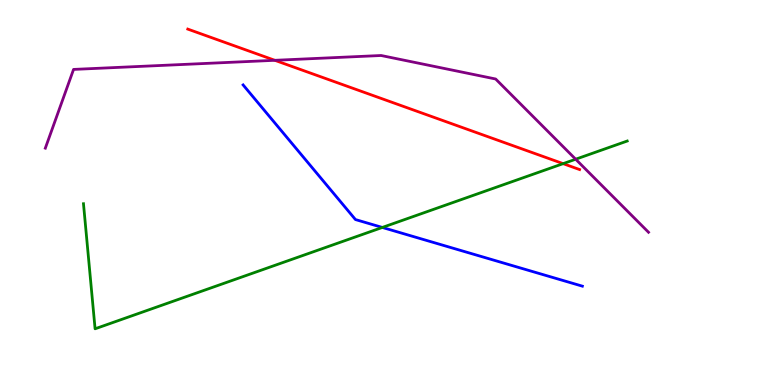[{'lines': ['blue', 'red'], 'intersections': []}, {'lines': ['green', 'red'], 'intersections': [{'x': 7.27, 'y': 5.75}]}, {'lines': ['purple', 'red'], 'intersections': [{'x': 3.55, 'y': 8.43}]}, {'lines': ['blue', 'green'], 'intersections': [{'x': 4.93, 'y': 4.09}]}, {'lines': ['blue', 'purple'], 'intersections': []}, {'lines': ['green', 'purple'], 'intersections': [{'x': 7.43, 'y': 5.86}]}]